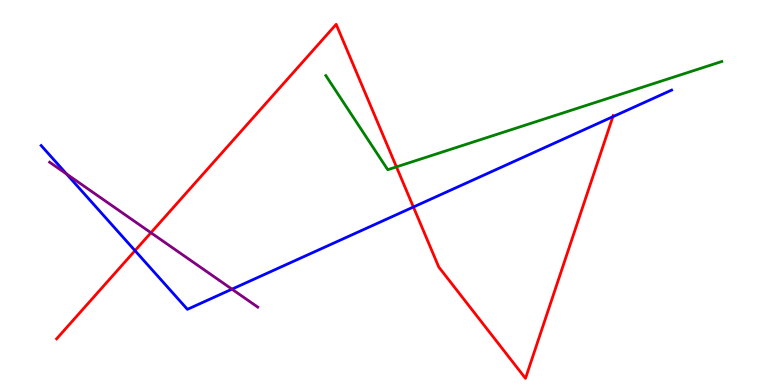[{'lines': ['blue', 'red'], 'intersections': [{'x': 1.74, 'y': 3.49}, {'x': 5.33, 'y': 4.62}, {'x': 7.91, 'y': 6.97}]}, {'lines': ['green', 'red'], 'intersections': [{'x': 5.12, 'y': 5.67}]}, {'lines': ['purple', 'red'], 'intersections': [{'x': 1.95, 'y': 3.95}]}, {'lines': ['blue', 'green'], 'intersections': []}, {'lines': ['blue', 'purple'], 'intersections': [{'x': 0.859, 'y': 5.48}, {'x': 2.99, 'y': 2.49}]}, {'lines': ['green', 'purple'], 'intersections': []}]